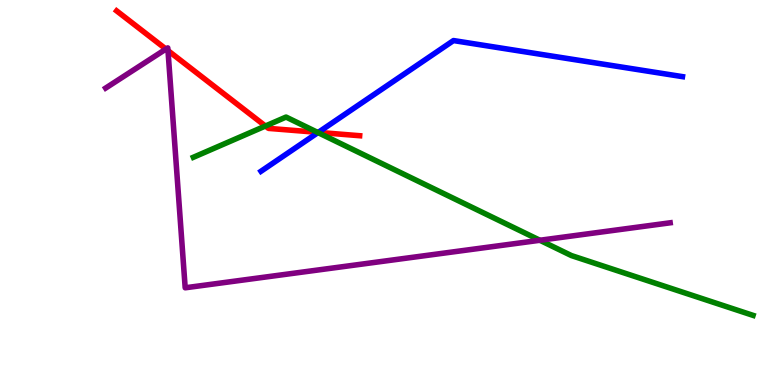[{'lines': ['blue', 'red'], 'intersections': [{'x': 4.11, 'y': 6.56}]}, {'lines': ['green', 'red'], 'intersections': [{'x': 3.42, 'y': 6.73}, {'x': 4.1, 'y': 6.56}]}, {'lines': ['purple', 'red'], 'intersections': [{'x': 2.14, 'y': 8.73}, {'x': 2.17, 'y': 8.69}]}, {'lines': ['blue', 'green'], 'intersections': [{'x': 4.1, 'y': 6.56}]}, {'lines': ['blue', 'purple'], 'intersections': []}, {'lines': ['green', 'purple'], 'intersections': [{'x': 6.97, 'y': 3.76}]}]